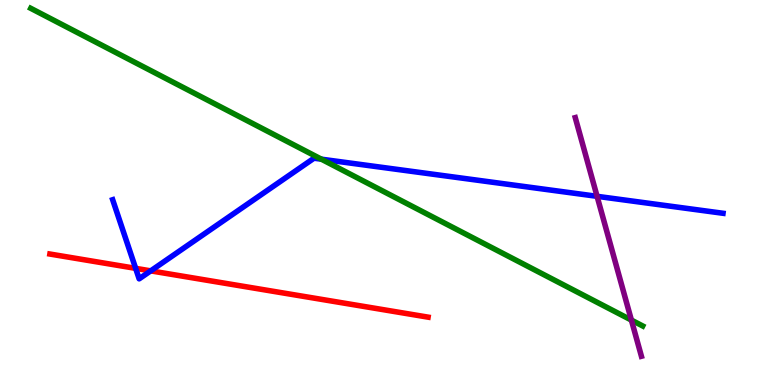[{'lines': ['blue', 'red'], 'intersections': [{'x': 1.75, 'y': 3.03}, {'x': 1.94, 'y': 2.96}]}, {'lines': ['green', 'red'], 'intersections': []}, {'lines': ['purple', 'red'], 'intersections': []}, {'lines': ['blue', 'green'], 'intersections': [{'x': 4.15, 'y': 5.87}]}, {'lines': ['blue', 'purple'], 'intersections': [{'x': 7.7, 'y': 4.9}]}, {'lines': ['green', 'purple'], 'intersections': [{'x': 8.15, 'y': 1.69}]}]